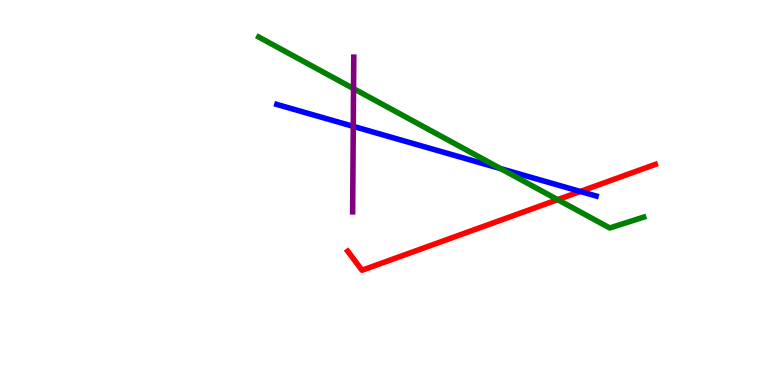[{'lines': ['blue', 'red'], 'intersections': [{'x': 7.49, 'y': 5.03}]}, {'lines': ['green', 'red'], 'intersections': [{'x': 7.2, 'y': 4.81}]}, {'lines': ['purple', 'red'], 'intersections': []}, {'lines': ['blue', 'green'], 'intersections': [{'x': 6.46, 'y': 5.62}]}, {'lines': ['blue', 'purple'], 'intersections': [{'x': 4.56, 'y': 6.72}]}, {'lines': ['green', 'purple'], 'intersections': [{'x': 4.56, 'y': 7.7}]}]